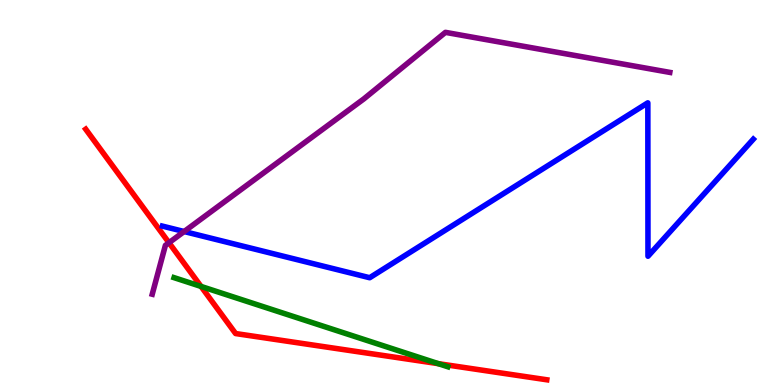[{'lines': ['blue', 'red'], 'intersections': []}, {'lines': ['green', 'red'], 'intersections': [{'x': 2.59, 'y': 2.56}, {'x': 5.66, 'y': 0.554}]}, {'lines': ['purple', 'red'], 'intersections': [{'x': 2.18, 'y': 3.7}]}, {'lines': ['blue', 'green'], 'intersections': []}, {'lines': ['blue', 'purple'], 'intersections': [{'x': 2.38, 'y': 3.99}]}, {'lines': ['green', 'purple'], 'intersections': []}]